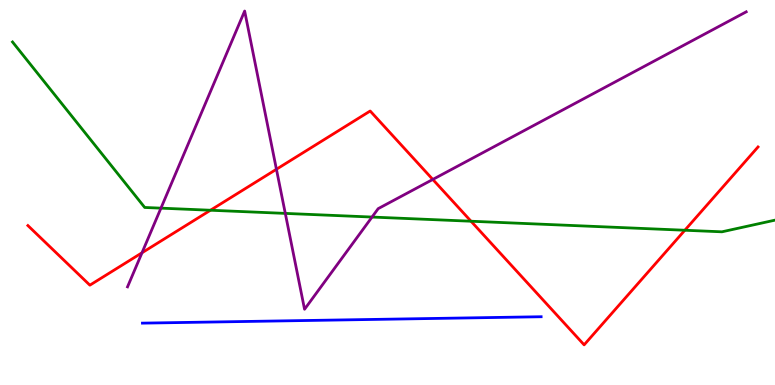[{'lines': ['blue', 'red'], 'intersections': []}, {'lines': ['green', 'red'], 'intersections': [{'x': 2.72, 'y': 4.54}, {'x': 6.08, 'y': 4.25}, {'x': 8.84, 'y': 4.02}]}, {'lines': ['purple', 'red'], 'intersections': [{'x': 1.83, 'y': 3.43}, {'x': 3.57, 'y': 5.6}, {'x': 5.58, 'y': 5.34}]}, {'lines': ['blue', 'green'], 'intersections': []}, {'lines': ['blue', 'purple'], 'intersections': []}, {'lines': ['green', 'purple'], 'intersections': [{'x': 2.08, 'y': 4.59}, {'x': 3.68, 'y': 4.46}, {'x': 4.8, 'y': 4.36}]}]